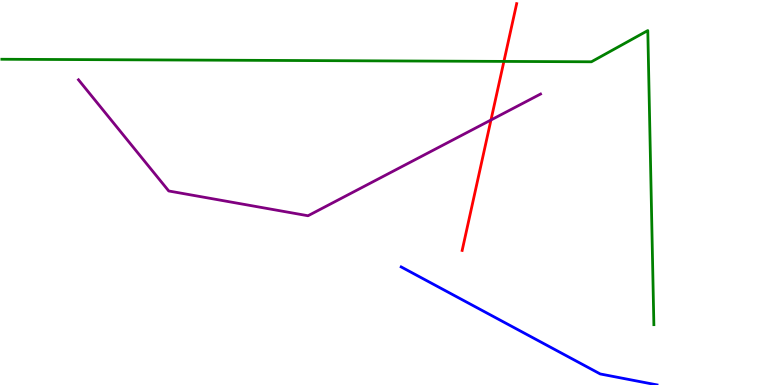[{'lines': ['blue', 'red'], 'intersections': []}, {'lines': ['green', 'red'], 'intersections': [{'x': 6.5, 'y': 8.4}]}, {'lines': ['purple', 'red'], 'intersections': [{'x': 6.34, 'y': 6.88}]}, {'lines': ['blue', 'green'], 'intersections': []}, {'lines': ['blue', 'purple'], 'intersections': []}, {'lines': ['green', 'purple'], 'intersections': []}]